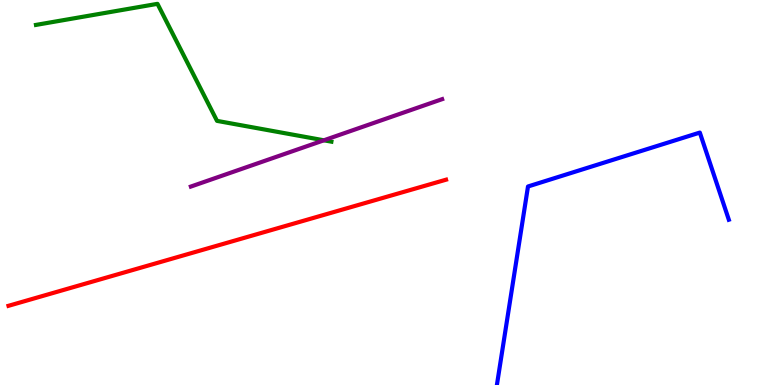[{'lines': ['blue', 'red'], 'intersections': []}, {'lines': ['green', 'red'], 'intersections': []}, {'lines': ['purple', 'red'], 'intersections': []}, {'lines': ['blue', 'green'], 'intersections': []}, {'lines': ['blue', 'purple'], 'intersections': []}, {'lines': ['green', 'purple'], 'intersections': [{'x': 4.18, 'y': 6.36}]}]